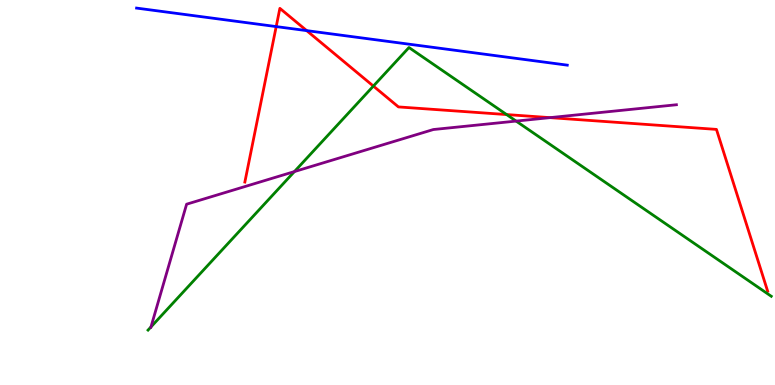[{'lines': ['blue', 'red'], 'intersections': [{'x': 3.56, 'y': 9.31}, {'x': 3.96, 'y': 9.2}]}, {'lines': ['green', 'red'], 'intersections': [{'x': 4.82, 'y': 7.76}, {'x': 6.54, 'y': 7.02}]}, {'lines': ['purple', 'red'], 'intersections': [{'x': 7.1, 'y': 6.94}]}, {'lines': ['blue', 'green'], 'intersections': []}, {'lines': ['blue', 'purple'], 'intersections': []}, {'lines': ['green', 'purple'], 'intersections': [{'x': 1.95, 'y': 1.51}, {'x': 3.8, 'y': 5.54}, {'x': 6.66, 'y': 6.85}]}]